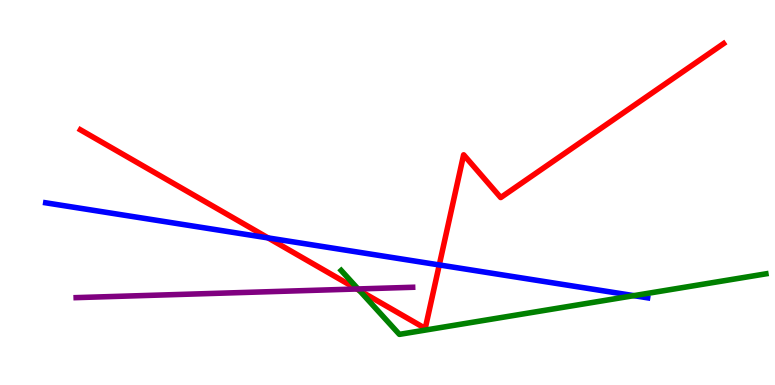[{'lines': ['blue', 'red'], 'intersections': [{'x': 3.46, 'y': 3.82}, {'x': 5.67, 'y': 3.12}]}, {'lines': ['green', 'red'], 'intersections': [{'x': 4.64, 'y': 2.45}]}, {'lines': ['purple', 'red'], 'intersections': [{'x': 4.6, 'y': 2.49}]}, {'lines': ['blue', 'green'], 'intersections': [{'x': 8.18, 'y': 2.32}]}, {'lines': ['blue', 'purple'], 'intersections': []}, {'lines': ['green', 'purple'], 'intersections': [{'x': 4.62, 'y': 2.49}]}]